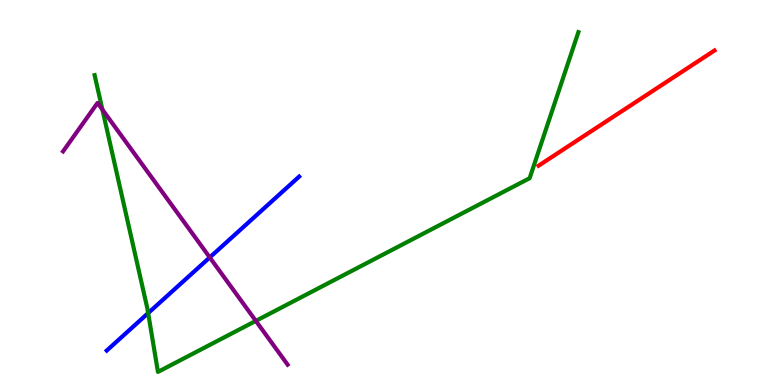[{'lines': ['blue', 'red'], 'intersections': []}, {'lines': ['green', 'red'], 'intersections': []}, {'lines': ['purple', 'red'], 'intersections': []}, {'lines': ['blue', 'green'], 'intersections': [{'x': 1.91, 'y': 1.87}]}, {'lines': ['blue', 'purple'], 'intersections': [{'x': 2.71, 'y': 3.31}]}, {'lines': ['green', 'purple'], 'intersections': [{'x': 1.32, 'y': 7.15}, {'x': 3.3, 'y': 1.67}]}]